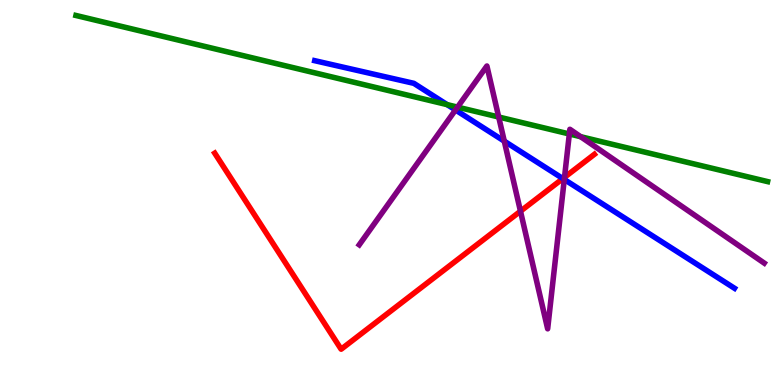[{'lines': ['blue', 'red'], 'intersections': [{'x': 7.26, 'y': 5.36}]}, {'lines': ['green', 'red'], 'intersections': []}, {'lines': ['purple', 'red'], 'intersections': [{'x': 6.72, 'y': 4.51}, {'x': 7.28, 'y': 5.39}]}, {'lines': ['blue', 'green'], 'intersections': [{'x': 5.77, 'y': 7.28}]}, {'lines': ['blue', 'purple'], 'intersections': [{'x': 5.88, 'y': 7.14}, {'x': 6.51, 'y': 6.33}, {'x': 7.28, 'y': 5.34}]}, {'lines': ['green', 'purple'], 'intersections': [{'x': 5.9, 'y': 7.22}, {'x': 6.43, 'y': 6.96}, {'x': 7.35, 'y': 6.52}, {'x': 7.49, 'y': 6.45}]}]